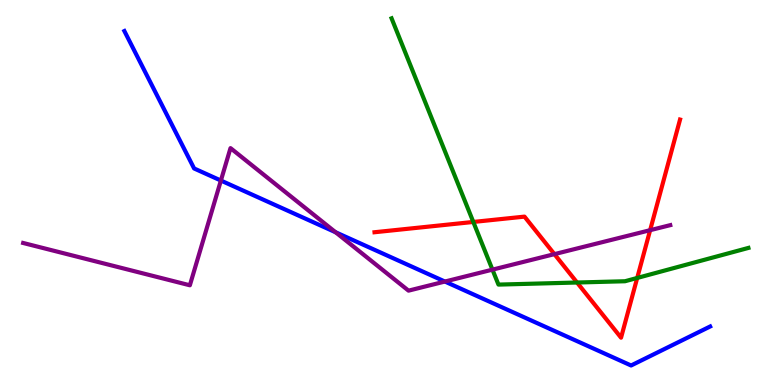[{'lines': ['blue', 'red'], 'intersections': []}, {'lines': ['green', 'red'], 'intersections': [{'x': 6.11, 'y': 4.23}, {'x': 7.45, 'y': 2.66}, {'x': 8.22, 'y': 2.78}]}, {'lines': ['purple', 'red'], 'intersections': [{'x': 7.15, 'y': 3.4}, {'x': 8.39, 'y': 4.02}]}, {'lines': ['blue', 'green'], 'intersections': []}, {'lines': ['blue', 'purple'], 'intersections': [{'x': 2.85, 'y': 5.31}, {'x': 4.33, 'y': 3.97}, {'x': 5.74, 'y': 2.69}]}, {'lines': ['green', 'purple'], 'intersections': [{'x': 6.35, 'y': 3.0}]}]